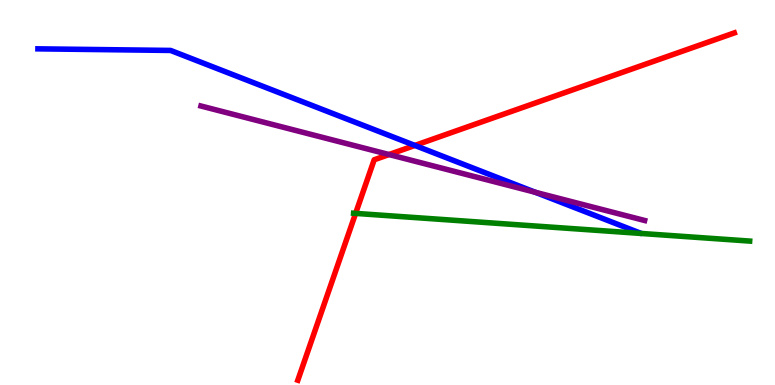[{'lines': ['blue', 'red'], 'intersections': [{'x': 5.35, 'y': 6.22}]}, {'lines': ['green', 'red'], 'intersections': [{'x': 4.59, 'y': 4.46}]}, {'lines': ['purple', 'red'], 'intersections': [{'x': 5.02, 'y': 5.99}]}, {'lines': ['blue', 'green'], 'intersections': []}, {'lines': ['blue', 'purple'], 'intersections': [{'x': 6.91, 'y': 5.01}]}, {'lines': ['green', 'purple'], 'intersections': []}]